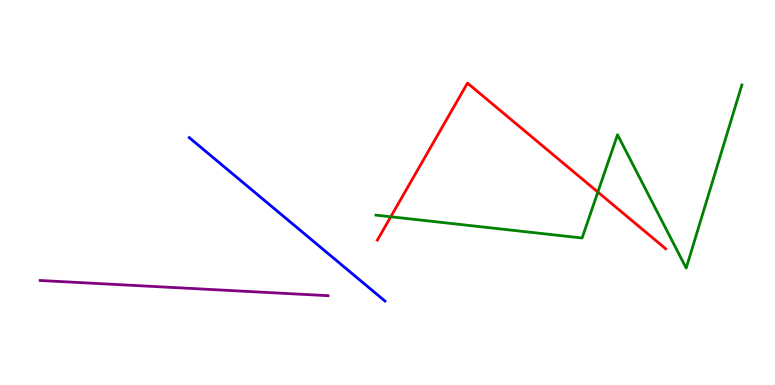[{'lines': ['blue', 'red'], 'intersections': []}, {'lines': ['green', 'red'], 'intersections': [{'x': 5.04, 'y': 4.37}, {'x': 7.71, 'y': 5.01}]}, {'lines': ['purple', 'red'], 'intersections': []}, {'lines': ['blue', 'green'], 'intersections': []}, {'lines': ['blue', 'purple'], 'intersections': []}, {'lines': ['green', 'purple'], 'intersections': []}]